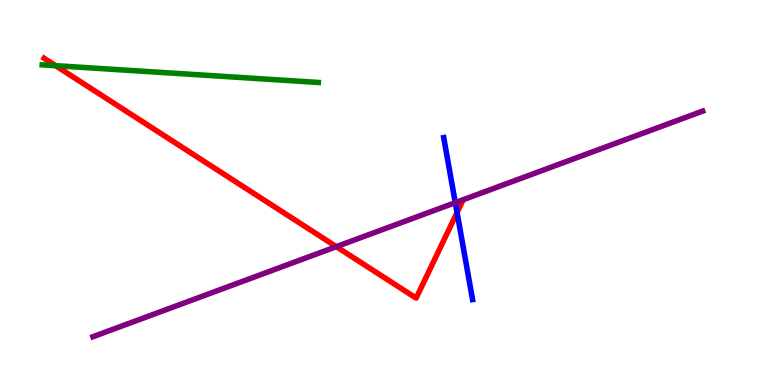[{'lines': ['blue', 'red'], 'intersections': [{'x': 5.9, 'y': 4.48}]}, {'lines': ['green', 'red'], 'intersections': [{'x': 0.717, 'y': 8.29}]}, {'lines': ['purple', 'red'], 'intersections': [{'x': 4.34, 'y': 3.59}]}, {'lines': ['blue', 'green'], 'intersections': []}, {'lines': ['blue', 'purple'], 'intersections': [{'x': 5.87, 'y': 4.74}]}, {'lines': ['green', 'purple'], 'intersections': []}]